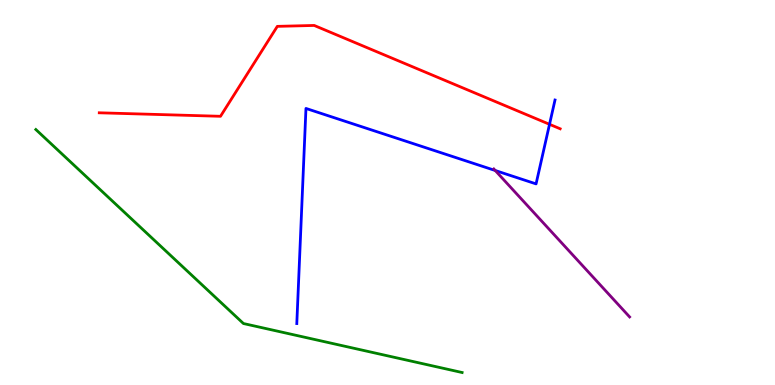[{'lines': ['blue', 'red'], 'intersections': [{'x': 7.09, 'y': 6.77}]}, {'lines': ['green', 'red'], 'intersections': []}, {'lines': ['purple', 'red'], 'intersections': []}, {'lines': ['blue', 'green'], 'intersections': []}, {'lines': ['blue', 'purple'], 'intersections': [{'x': 6.39, 'y': 5.57}]}, {'lines': ['green', 'purple'], 'intersections': []}]